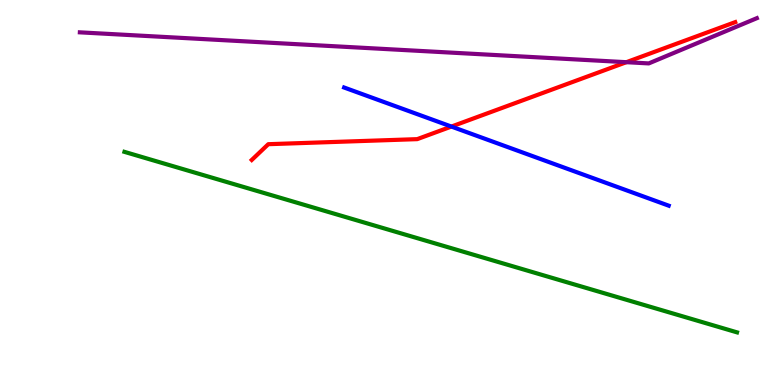[{'lines': ['blue', 'red'], 'intersections': [{'x': 5.82, 'y': 6.71}]}, {'lines': ['green', 'red'], 'intersections': []}, {'lines': ['purple', 'red'], 'intersections': [{'x': 8.08, 'y': 8.38}]}, {'lines': ['blue', 'green'], 'intersections': []}, {'lines': ['blue', 'purple'], 'intersections': []}, {'lines': ['green', 'purple'], 'intersections': []}]